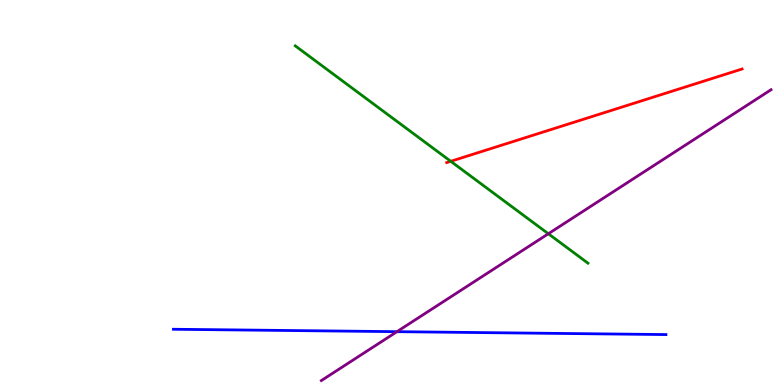[{'lines': ['blue', 'red'], 'intersections': []}, {'lines': ['green', 'red'], 'intersections': [{'x': 5.82, 'y': 5.81}]}, {'lines': ['purple', 'red'], 'intersections': []}, {'lines': ['blue', 'green'], 'intersections': []}, {'lines': ['blue', 'purple'], 'intersections': [{'x': 5.12, 'y': 1.39}]}, {'lines': ['green', 'purple'], 'intersections': [{'x': 7.08, 'y': 3.93}]}]